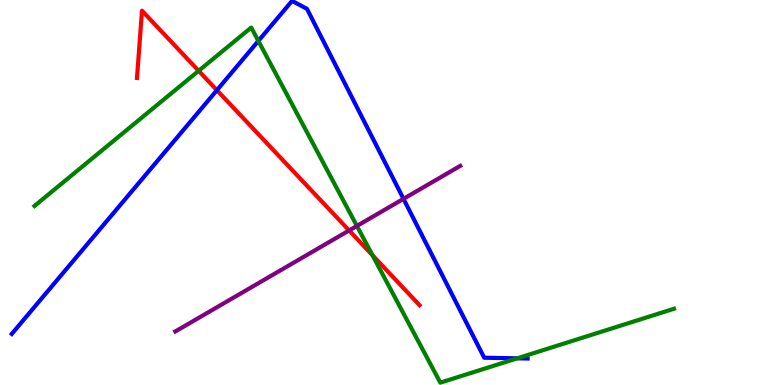[{'lines': ['blue', 'red'], 'intersections': [{'x': 2.8, 'y': 7.66}]}, {'lines': ['green', 'red'], 'intersections': [{'x': 2.56, 'y': 8.16}, {'x': 4.81, 'y': 3.37}]}, {'lines': ['purple', 'red'], 'intersections': [{'x': 4.5, 'y': 4.01}]}, {'lines': ['blue', 'green'], 'intersections': [{'x': 3.33, 'y': 8.94}, {'x': 6.67, 'y': 0.693}]}, {'lines': ['blue', 'purple'], 'intersections': [{'x': 5.21, 'y': 4.83}]}, {'lines': ['green', 'purple'], 'intersections': [{'x': 4.6, 'y': 4.13}]}]